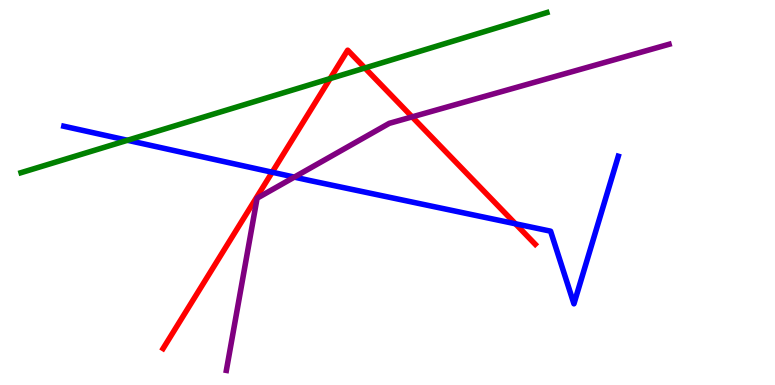[{'lines': ['blue', 'red'], 'intersections': [{'x': 3.51, 'y': 5.53}, {'x': 6.65, 'y': 4.19}]}, {'lines': ['green', 'red'], 'intersections': [{'x': 4.26, 'y': 7.96}, {'x': 4.71, 'y': 8.23}]}, {'lines': ['purple', 'red'], 'intersections': [{'x': 5.32, 'y': 6.96}]}, {'lines': ['blue', 'green'], 'intersections': [{'x': 1.64, 'y': 6.36}]}, {'lines': ['blue', 'purple'], 'intersections': [{'x': 3.8, 'y': 5.4}]}, {'lines': ['green', 'purple'], 'intersections': []}]